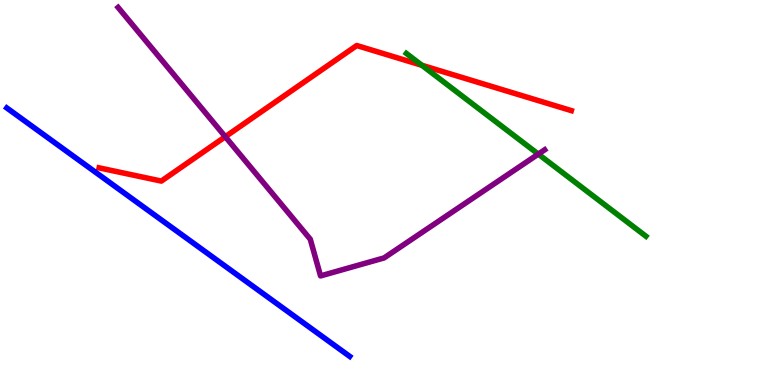[{'lines': ['blue', 'red'], 'intersections': []}, {'lines': ['green', 'red'], 'intersections': [{'x': 5.44, 'y': 8.3}]}, {'lines': ['purple', 'red'], 'intersections': [{'x': 2.91, 'y': 6.45}]}, {'lines': ['blue', 'green'], 'intersections': []}, {'lines': ['blue', 'purple'], 'intersections': []}, {'lines': ['green', 'purple'], 'intersections': [{'x': 6.95, 'y': 6.0}]}]